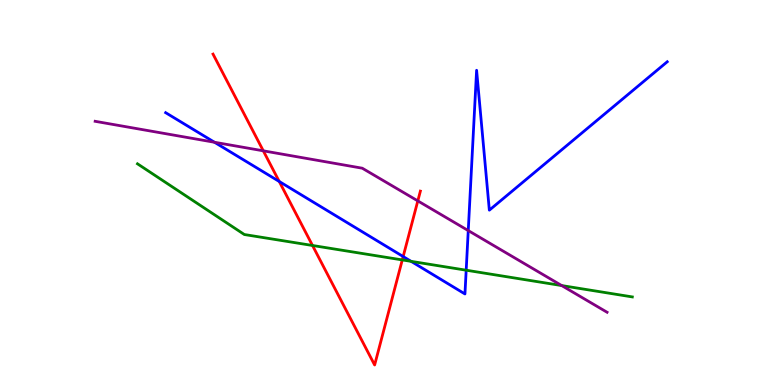[{'lines': ['blue', 'red'], 'intersections': [{'x': 3.6, 'y': 5.29}, {'x': 5.2, 'y': 3.34}]}, {'lines': ['green', 'red'], 'intersections': [{'x': 4.03, 'y': 3.62}, {'x': 5.19, 'y': 3.25}]}, {'lines': ['purple', 'red'], 'intersections': [{'x': 3.4, 'y': 6.08}, {'x': 5.39, 'y': 4.78}]}, {'lines': ['blue', 'green'], 'intersections': [{'x': 5.3, 'y': 3.21}, {'x': 6.02, 'y': 2.98}]}, {'lines': ['blue', 'purple'], 'intersections': [{'x': 2.77, 'y': 6.3}, {'x': 6.04, 'y': 4.01}]}, {'lines': ['green', 'purple'], 'intersections': [{'x': 7.25, 'y': 2.58}]}]